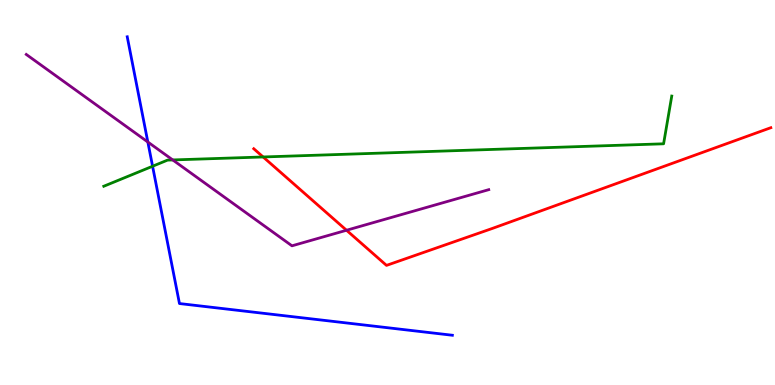[{'lines': ['blue', 'red'], 'intersections': []}, {'lines': ['green', 'red'], 'intersections': [{'x': 3.4, 'y': 5.92}]}, {'lines': ['purple', 'red'], 'intersections': [{'x': 4.47, 'y': 4.02}]}, {'lines': ['blue', 'green'], 'intersections': [{'x': 1.97, 'y': 5.68}]}, {'lines': ['blue', 'purple'], 'intersections': [{'x': 1.91, 'y': 6.31}]}, {'lines': ['green', 'purple'], 'intersections': [{'x': 2.23, 'y': 5.85}]}]